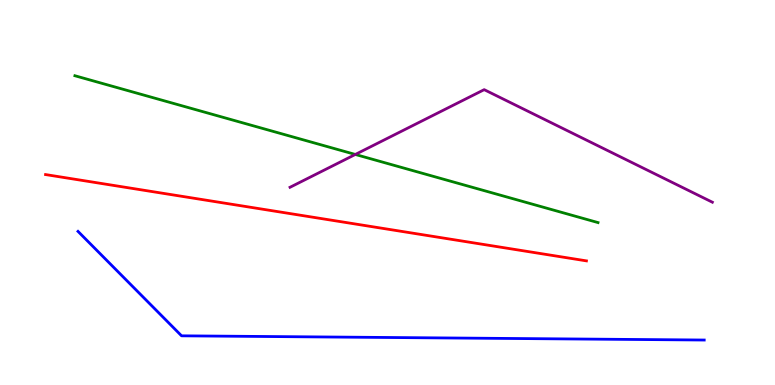[{'lines': ['blue', 'red'], 'intersections': []}, {'lines': ['green', 'red'], 'intersections': []}, {'lines': ['purple', 'red'], 'intersections': []}, {'lines': ['blue', 'green'], 'intersections': []}, {'lines': ['blue', 'purple'], 'intersections': []}, {'lines': ['green', 'purple'], 'intersections': [{'x': 4.58, 'y': 5.99}]}]